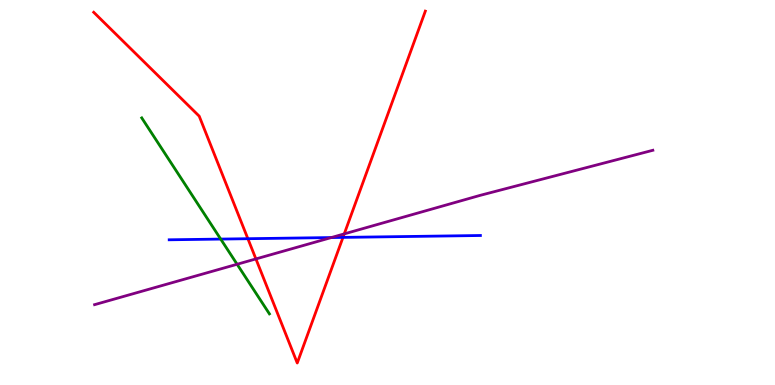[{'lines': ['blue', 'red'], 'intersections': [{'x': 3.2, 'y': 3.8}, {'x': 4.43, 'y': 3.83}]}, {'lines': ['green', 'red'], 'intersections': []}, {'lines': ['purple', 'red'], 'intersections': [{'x': 3.3, 'y': 3.27}, {'x': 4.44, 'y': 3.93}]}, {'lines': ['blue', 'green'], 'intersections': [{'x': 2.85, 'y': 3.79}]}, {'lines': ['blue', 'purple'], 'intersections': [{'x': 4.27, 'y': 3.83}]}, {'lines': ['green', 'purple'], 'intersections': [{'x': 3.06, 'y': 3.14}]}]